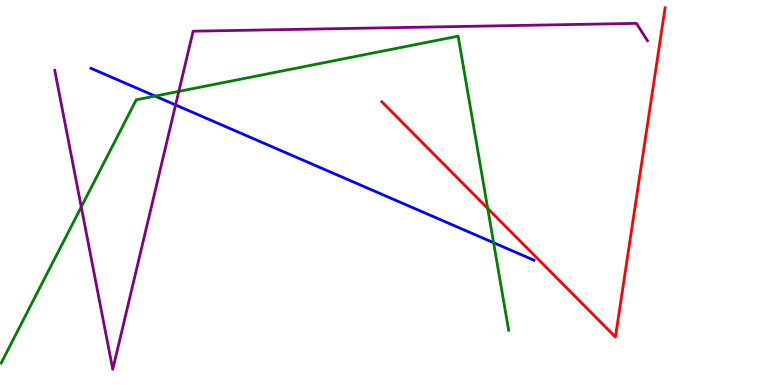[{'lines': ['blue', 'red'], 'intersections': []}, {'lines': ['green', 'red'], 'intersections': [{'x': 6.29, 'y': 4.59}]}, {'lines': ['purple', 'red'], 'intersections': []}, {'lines': ['blue', 'green'], 'intersections': [{'x': 2.0, 'y': 7.5}, {'x': 6.37, 'y': 3.7}]}, {'lines': ['blue', 'purple'], 'intersections': [{'x': 2.27, 'y': 7.27}]}, {'lines': ['green', 'purple'], 'intersections': [{'x': 1.05, 'y': 4.62}, {'x': 2.31, 'y': 7.63}]}]